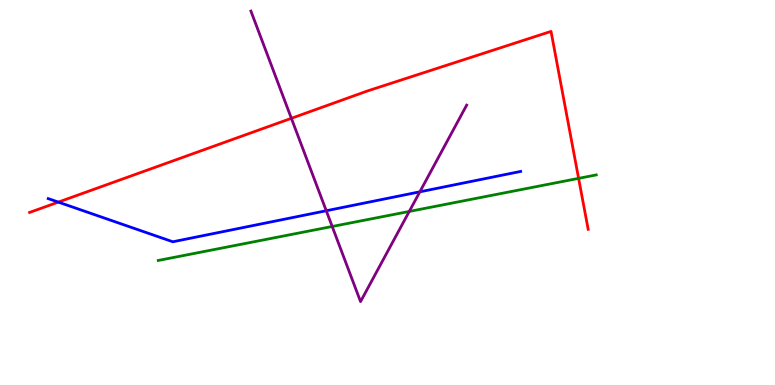[{'lines': ['blue', 'red'], 'intersections': [{'x': 0.753, 'y': 4.75}]}, {'lines': ['green', 'red'], 'intersections': [{'x': 7.47, 'y': 5.37}]}, {'lines': ['purple', 'red'], 'intersections': [{'x': 3.76, 'y': 6.93}]}, {'lines': ['blue', 'green'], 'intersections': []}, {'lines': ['blue', 'purple'], 'intersections': [{'x': 4.21, 'y': 4.53}, {'x': 5.42, 'y': 5.02}]}, {'lines': ['green', 'purple'], 'intersections': [{'x': 4.29, 'y': 4.12}, {'x': 5.28, 'y': 4.51}]}]